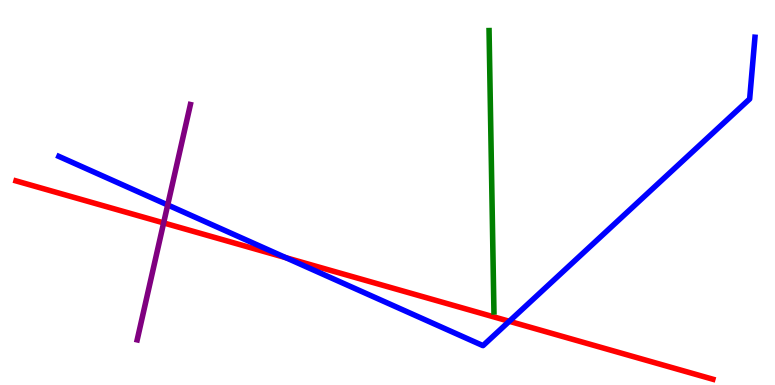[{'lines': ['blue', 'red'], 'intersections': [{'x': 3.69, 'y': 3.31}, {'x': 6.57, 'y': 1.65}]}, {'lines': ['green', 'red'], 'intersections': []}, {'lines': ['purple', 'red'], 'intersections': [{'x': 2.11, 'y': 4.21}]}, {'lines': ['blue', 'green'], 'intersections': []}, {'lines': ['blue', 'purple'], 'intersections': [{'x': 2.16, 'y': 4.68}]}, {'lines': ['green', 'purple'], 'intersections': []}]